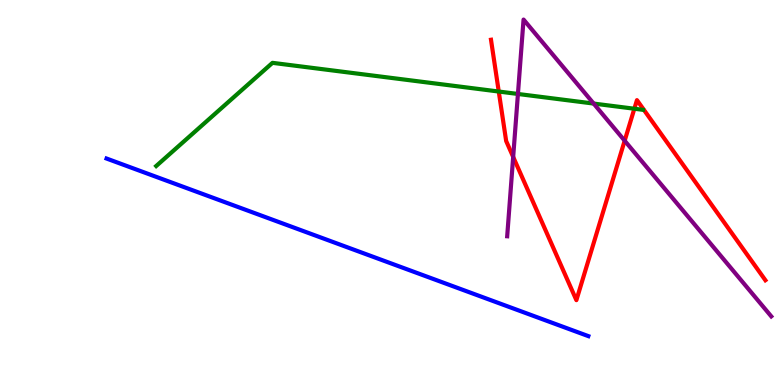[{'lines': ['blue', 'red'], 'intersections': []}, {'lines': ['green', 'red'], 'intersections': [{'x': 6.44, 'y': 7.62}, {'x': 8.19, 'y': 7.18}]}, {'lines': ['purple', 'red'], 'intersections': [{'x': 6.62, 'y': 5.92}, {'x': 8.06, 'y': 6.35}]}, {'lines': ['blue', 'green'], 'intersections': []}, {'lines': ['blue', 'purple'], 'intersections': []}, {'lines': ['green', 'purple'], 'intersections': [{'x': 6.68, 'y': 7.56}, {'x': 7.66, 'y': 7.31}]}]